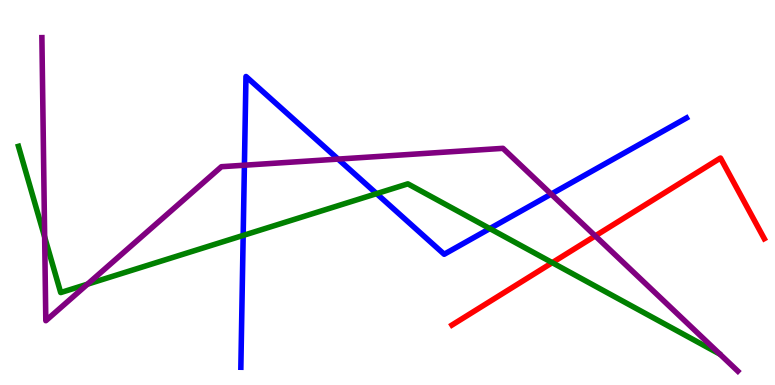[{'lines': ['blue', 'red'], 'intersections': []}, {'lines': ['green', 'red'], 'intersections': [{'x': 7.13, 'y': 3.18}]}, {'lines': ['purple', 'red'], 'intersections': [{'x': 7.68, 'y': 3.87}]}, {'lines': ['blue', 'green'], 'intersections': [{'x': 3.14, 'y': 3.89}, {'x': 4.86, 'y': 4.97}, {'x': 6.32, 'y': 4.06}]}, {'lines': ['blue', 'purple'], 'intersections': [{'x': 3.15, 'y': 5.71}, {'x': 4.36, 'y': 5.87}, {'x': 7.11, 'y': 4.96}]}, {'lines': ['green', 'purple'], 'intersections': [{'x': 0.576, 'y': 3.84}, {'x': 1.13, 'y': 2.62}]}]